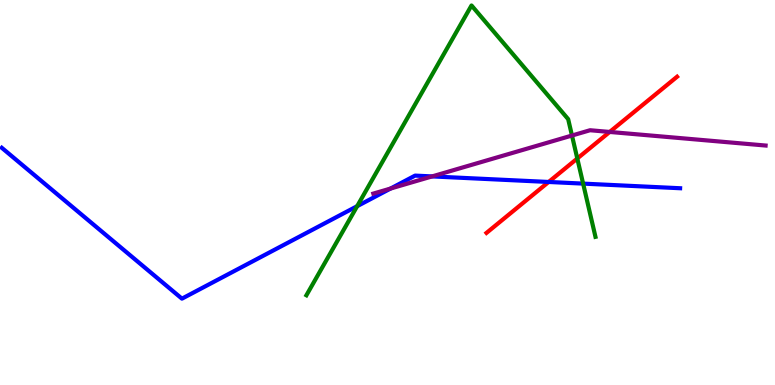[{'lines': ['blue', 'red'], 'intersections': [{'x': 7.08, 'y': 5.27}]}, {'lines': ['green', 'red'], 'intersections': [{'x': 7.45, 'y': 5.88}]}, {'lines': ['purple', 'red'], 'intersections': [{'x': 7.87, 'y': 6.57}]}, {'lines': ['blue', 'green'], 'intersections': [{'x': 4.61, 'y': 4.64}, {'x': 7.52, 'y': 5.23}]}, {'lines': ['blue', 'purple'], 'intersections': [{'x': 5.04, 'y': 5.1}, {'x': 5.58, 'y': 5.42}]}, {'lines': ['green', 'purple'], 'intersections': [{'x': 7.38, 'y': 6.48}]}]